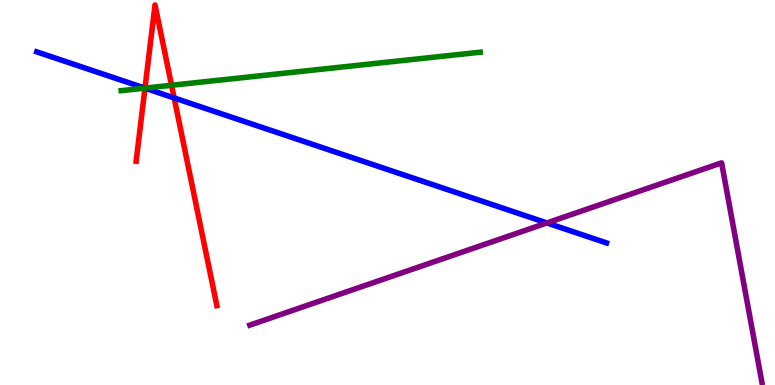[{'lines': ['blue', 'red'], 'intersections': [{'x': 1.87, 'y': 7.71}, {'x': 2.25, 'y': 7.46}]}, {'lines': ['green', 'red'], 'intersections': [{'x': 1.87, 'y': 7.71}, {'x': 2.21, 'y': 7.79}]}, {'lines': ['purple', 'red'], 'intersections': []}, {'lines': ['blue', 'green'], 'intersections': [{'x': 1.87, 'y': 7.71}]}, {'lines': ['blue', 'purple'], 'intersections': [{'x': 7.06, 'y': 4.21}]}, {'lines': ['green', 'purple'], 'intersections': []}]